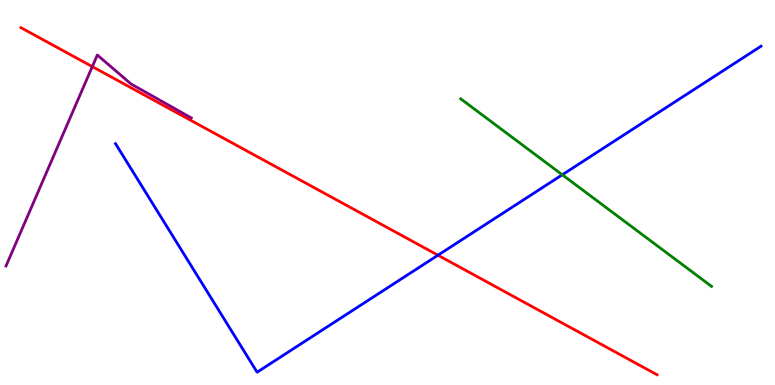[{'lines': ['blue', 'red'], 'intersections': [{'x': 5.65, 'y': 3.37}]}, {'lines': ['green', 'red'], 'intersections': []}, {'lines': ['purple', 'red'], 'intersections': [{'x': 1.19, 'y': 8.27}]}, {'lines': ['blue', 'green'], 'intersections': [{'x': 7.26, 'y': 5.46}]}, {'lines': ['blue', 'purple'], 'intersections': []}, {'lines': ['green', 'purple'], 'intersections': []}]